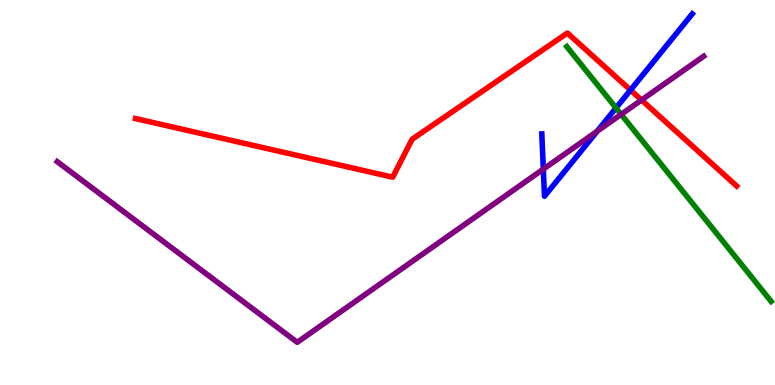[{'lines': ['blue', 'red'], 'intersections': [{'x': 8.14, 'y': 7.66}]}, {'lines': ['green', 'red'], 'intersections': []}, {'lines': ['purple', 'red'], 'intersections': [{'x': 8.28, 'y': 7.4}]}, {'lines': ['blue', 'green'], 'intersections': [{'x': 7.95, 'y': 7.2}]}, {'lines': ['blue', 'purple'], 'intersections': [{'x': 7.01, 'y': 5.61}, {'x': 7.71, 'y': 6.59}]}, {'lines': ['green', 'purple'], 'intersections': [{'x': 8.01, 'y': 7.03}]}]